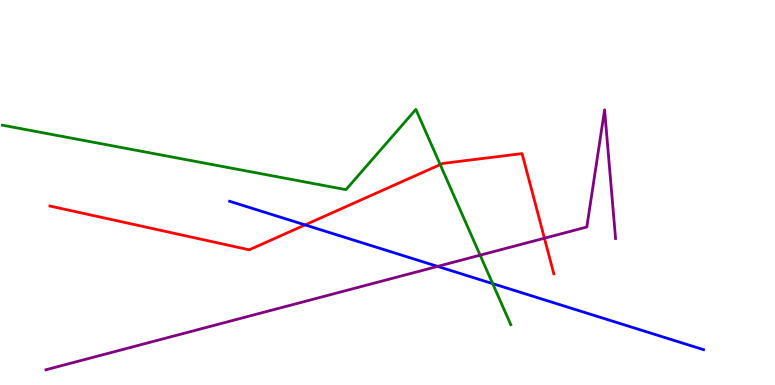[{'lines': ['blue', 'red'], 'intersections': [{'x': 3.94, 'y': 4.16}]}, {'lines': ['green', 'red'], 'intersections': [{'x': 5.68, 'y': 5.72}]}, {'lines': ['purple', 'red'], 'intersections': [{'x': 7.02, 'y': 3.81}]}, {'lines': ['blue', 'green'], 'intersections': [{'x': 6.36, 'y': 2.63}]}, {'lines': ['blue', 'purple'], 'intersections': [{'x': 5.65, 'y': 3.08}]}, {'lines': ['green', 'purple'], 'intersections': [{'x': 6.2, 'y': 3.37}]}]